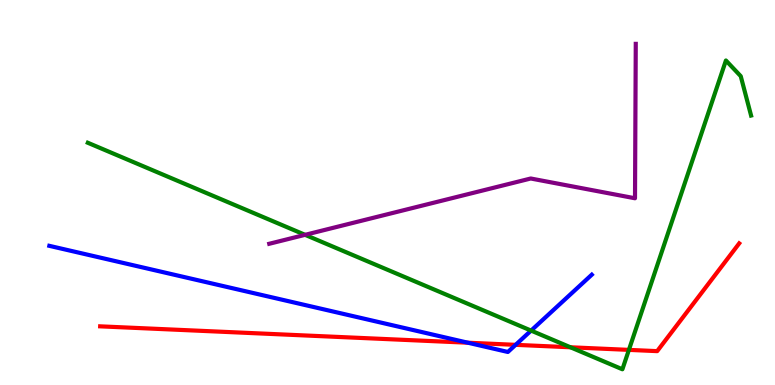[{'lines': ['blue', 'red'], 'intersections': [{'x': 6.04, 'y': 1.1}, {'x': 6.65, 'y': 1.04}]}, {'lines': ['green', 'red'], 'intersections': [{'x': 7.36, 'y': 0.98}, {'x': 8.11, 'y': 0.912}]}, {'lines': ['purple', 'red'], 'intersections': []}, {'lines': ['blue', 'green'], 'intersections': [{'x': 6.85, 'y': 1.41}]}, {'lines': ['blue', 'purple'], 'intersections': []}, {'lines': ['green', 'purple'], 'intersections': [{'x': 3.94, 'y': 3.9}]}]